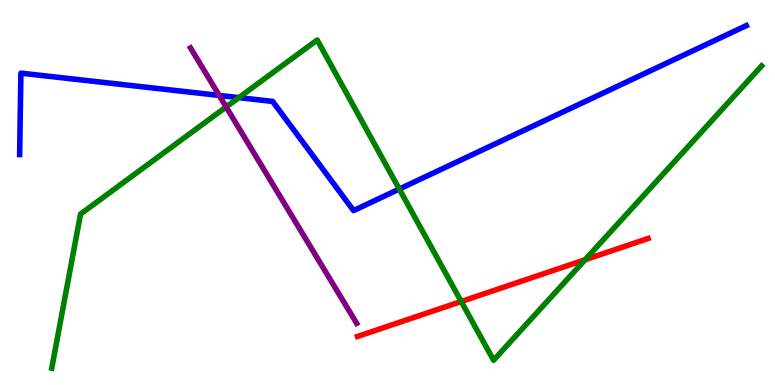[{'lines': ['blue', 'red'], 'intersections': []}, {'lines': ['green', 'red'], 'intersections': [{'x': 5.95, 'y': 2.17}, {'x': 7.55, 'y': 3.25}]}, {'lines': ['purple', 'red'], 'intersections': []}, {'lines': ['blue', 'green'], 'intersections': [{'x': 3.08, 'y': 7.46}, {'x': 5.15, 'y': 5.09}]}, {'lines': ['blue', 'purple'], 'intersections': [{'x': 2.83, 'y': 7.52}]}, {'lines': ['green', 'purple'], 'intersections': [{'x': 2.92, 'y': 7.22}]}]